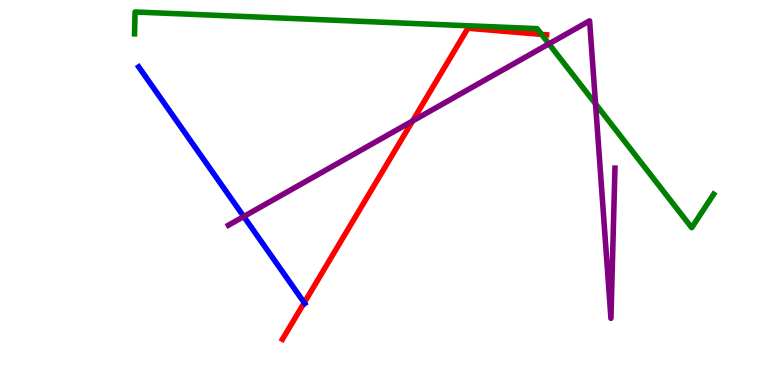[{'lines': ['blue', 'red'], 'intersections': [{'x': 3.93, 'y': 2.14}]}, {'lines': ['green', 'red'], 'intersections': [{'x': 6.99, 'y': 9.11}]}, {'lines': ['purple', 'red'], 'intersections': [{'x': 5.32, 'y': 6.86}]}, {'lines': ['blue', 'green'], 'intersections': []}, {'lines': ['blue', 'purple'], 'intersections': [{'x': 3.15, 'y': 4.38}]}, {'lines': ['green', 'purple'], 'intersections': [{'x': 7.08, 'y': 8.86}, {'x': 7.68, 'y': 7.3}]}]